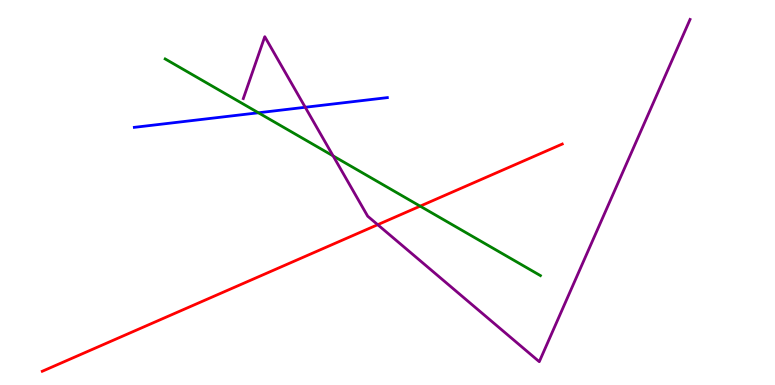[{'lines': ['blue', 'red'], 'intersections': []}, {'lines': ['green', 'red'], 'intersections': [{'x': 5.42, 'y': 4.65}]}, {'lines': ['purple', 'red'], 'intersections': [{'x': 4.87, 'y': 4.16}]}, {'lines': ['blue', 'green'], 'intersections': [{'x': 3.33, 'y': 7.07}]}, {'lines': ['blue', 'purple'], 'intersections': [{'x': 3.94, 'y': 7.21}]}, {'lines': ['green', 'purple'], 'intersections': [{'x': 4.3, 'y': 5.95}]}]